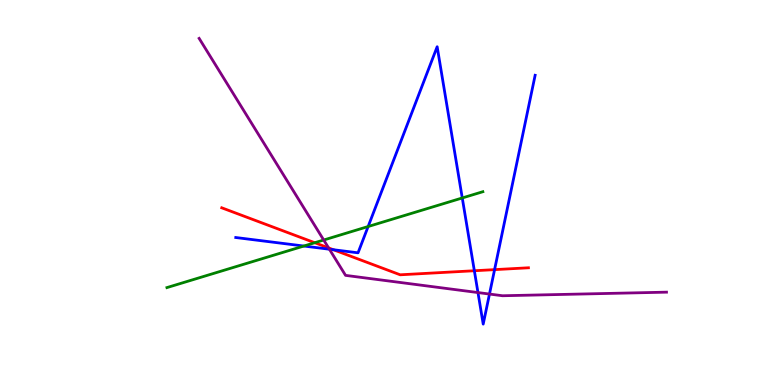[{'lines': ['blue', 'red'], 'intersections': [{'x': 4.3, 'y': 3.51}, {'x': 6.12, 'y': 2.97}, {'x': 6.38, 'y': 3.0}]}, {'lines': ['green', 'red'], 'intersections': [{'x': 4.06, 'y': 3.7}]}, {'lines': ['purple', 'red'], 'intersections': [{'x': 4.24, 'y': 3.56}]}, {'lines': ['blue', 'green'], 'intersections': [{'x': 3.92, 'y': 3.61}, {'x': 4.75, 'y': 4.12}, {'x': 5.96, 'y': 4.86}]}, {'lines': ['blue', 'purple'], 'intersections': [{'x': 4.25, 'y': 3.53}, {'x': 6.17, 'y': 2.4}, {'x': 6.32, 'y': 2.36}]}, {'lines': ['green', 'purple'], 'intersections': [{'x': 4.18, 'y': 3.77}]}]